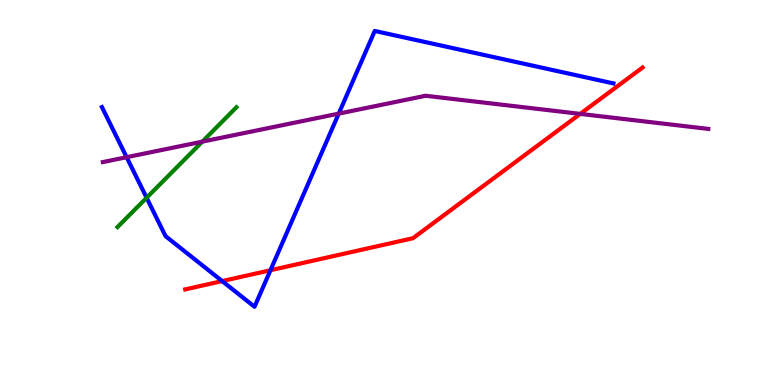[{'lines': ['blue', 'red'], 'intersections': [{'x': 2.87, 'y': 2.7}, {'x': 3.49, 'y': 2.98}]}, {'lines': ['green', 'red'], 'intersections': []}, {'lines': ['purple', 'red'], 'intersections': [{'x': 7.49, 'y': 7.04}]}, {'lines': ['blue', 'green'], 'intersections': [{'x': 1.89, 'y': 4.86}]}, {'lines': ['blue', 'purple'], 'intersections': [{'x': 1.63, 'y': 5.92}, {'x': 4.37, 'y': 7.05}]}, {'lines': ['green', 'purple'], 'intersections': [{'x': 2.61, 'y': 6.32}]}]